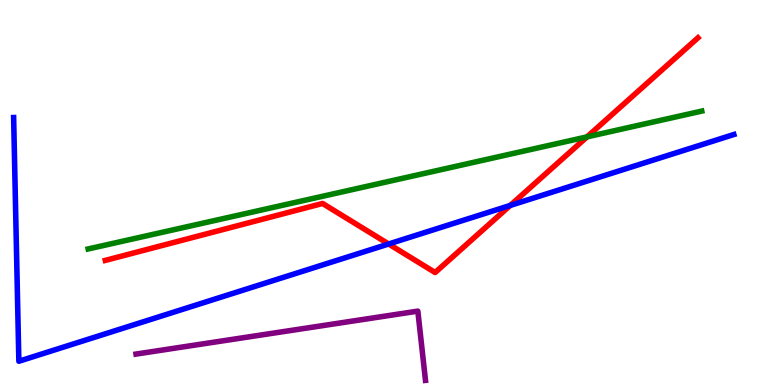[{'lines': ['blue', 'red'], 'intersections': [{'x': 5.01, 'y': 3.66}, {'x': 6.58, 'y': 4.66}]}, {'lines': ['green', 'red'], 'intersections': [{'x': 7.57, 'y': 6.45}]}, {'lines': ['purple', 'red'], 'intersections': []}, {'lines': ['blue', 'green'], 'intersections': []}, {'lines': ['blue', 'purple'], 'intersections': []}, {'lines': ['green', 'purple'], 'intersections': []}]